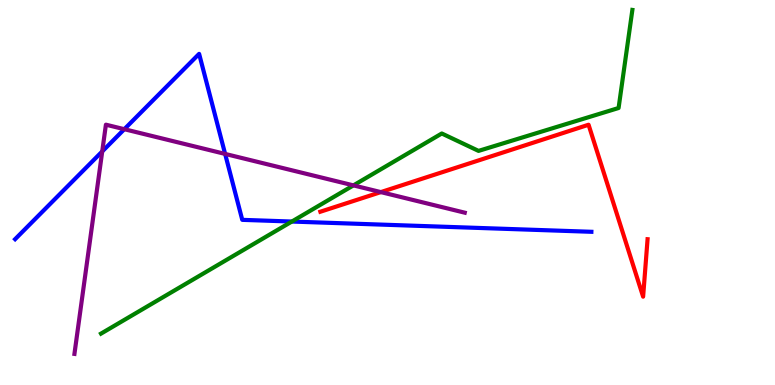[{'lines': ['blue', 'red'], 'intersections': []}, {'lines': ['green', 'red'], 'intersections': []}, {'lines': ['purple', 'red'], 'intersections': [{'x': 4.91, 'y': 5.01}]}, {'lines': ['blue', 'green'], 'intersections': [{'x': 3.77, 'y': 4.25}]}, {'lines': ['blue', 'purple'], 'intersections': [{'x': 1.32, 'y': 6.07}, {'x': 1.6, 'y': 6.64}, {'x': 2.9, 'y': 6.0}]}, {'lines': ['green', 'purple'], 'intersections': [{'x': 4.56, 'y': 5.18}]}]